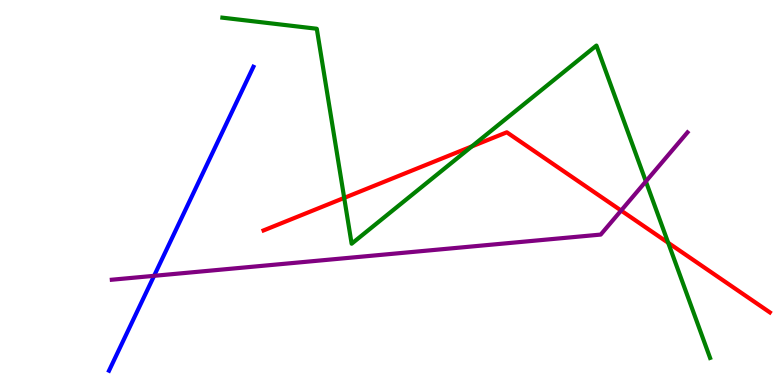[{'lines': ['blue', 'red'], 'intersections': []}, {'lines': ['green', 'red'], 'intersections': [{'x': 4.44, 'y': 4.86}, {'x': 6.09, 'y': 6.2}, {'x': 8.62, 'y': 3.69}]}, {'lines': ['purple', 'red'], 'intersections': [{'x': 8.01, 'y': 4.53}]}, {'lines': ['blue', 'green'], 'intersections': []}, {'lines': ['blue', 'purple'], 'intersections': [{'x': 1.99, 'y': 2.84}]}, {'lines': ['green', 'purple'], 'intersections': [{'x': 8.33, 'y': 5.29}]}]